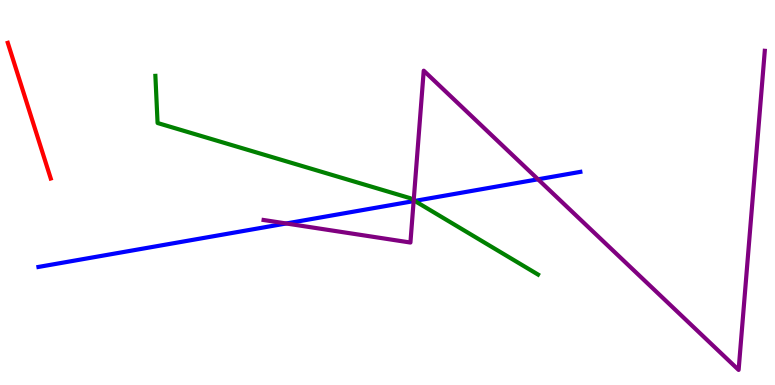[{'lines': ['blue', 'red'], 'intersections': []}, {'lines': ['green', 'red'], 'intersections': []}, {'lines': ['purple', 'red'], 'intersections': []}, {'lines': ['blue', 'green'], 'intersections': [{'x': 5.35, 'y': 4.78}]}, {'lines': ['blue', 'purple'], 'intersections': [{'x': 3.69, 'y': 4.2}, {'x': 5.34, 'y': 4.78}, {'x': 6.94, 'y': 5.34}]}, {'lines': ['green', 'purple'], 'intersections': [{'x': 5.34, 'y': 4.8}]}]